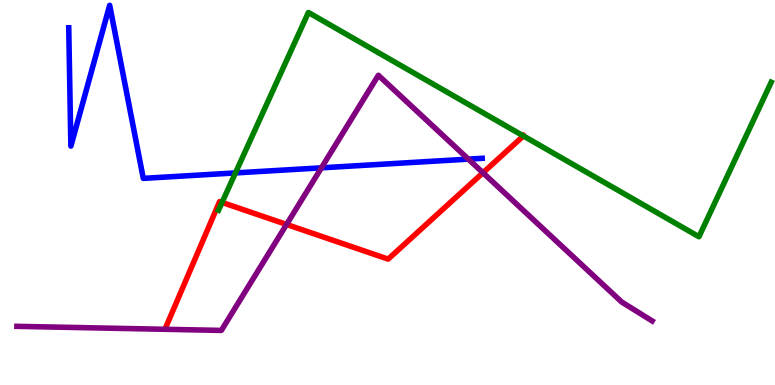[{'lines': ['blue', 'red'], 'intersections': []}, {'lines': ['green', 'red'], 'intersections': [{'x': 2.86, 'y': 4.74}, {'x': 6.75, 'y': 6.47}]}, {'lines': ['purple', 'red'], 'intersections': [{'x': 3.7, 'y': 4.17}, {'x': 6.23, 'y': 5.51}]}, {'lines': ['blue', 'green'], 'intersections': [{'x': 3.04, 'y': 5.51}]}, {'lines': ['blue', 'purple'], 'intersections': [{'x': 4.15, 'y': 5.64}, {'x': 6.04, 'y': 5.87}]}, {'lines': ['green', 'purple'], 'intersections': []}]